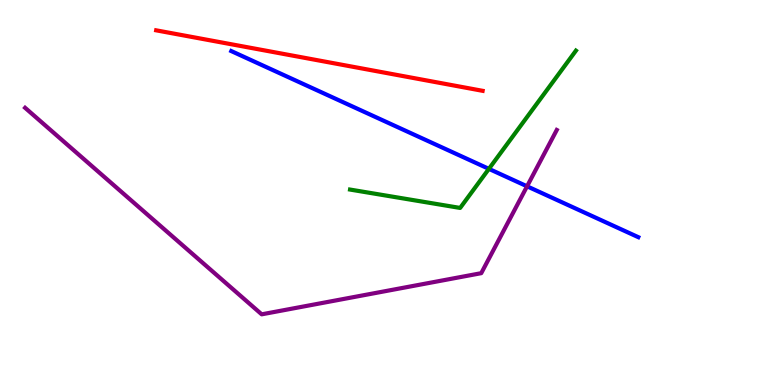[{'lines': ['blue', 'red'], 'intersections': []}, {'lines': ['green', 'red'], 'intersections': []}, {'lines': ['purple', 'red'], 'intersections': []}, {'lines': ['blue', 'green'], 'intersections': [{'x': 6.31, 'y': 5.61}]}, {'lines': ['blue', 'purple'], 'intersections': [{'x': 6.8, 'y': 5.16}]}, {'lines': ['green', 'purple'], 'intersections': []}]